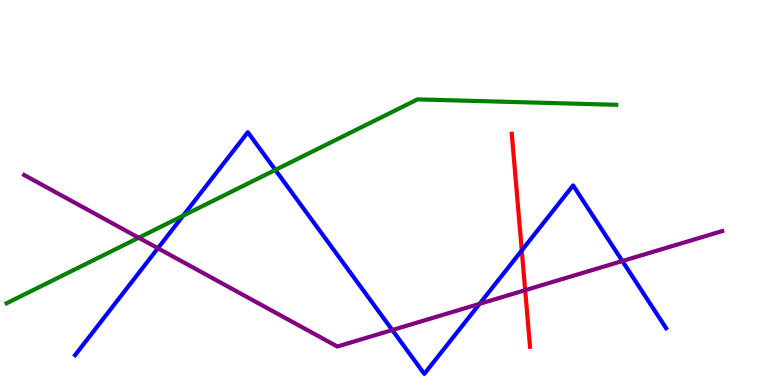[{'lines': ['blue', 'red'], 'intersections': [{'x': 6.73, 'y': 3.5}]}, {'lines': ['green', 'red'], 'intersections': []}, {'lines': ['purple', 'red'], 'intersections': [{'x': 6.78, 'y': 2.46}]}, {'lines': ['blue', 'green'], 'intersections': [{'x': 2.36, 'y': 4.4}, {'x': 3.55, 'y': 5.59}]}, {'lines': ['blue', 'purple'], 'intersections': [{'x': 2.04, 'y': 3.55}, {'x': 5.06, 'y': 1.43}, {'x': 6.19, 'y': 2.11}, {'x': 8.03, 'y': 3.22}]}, {'lines': ['green', 'purple'], 'intersections': [{'x': 1.79, 'y': 3.83}]}]